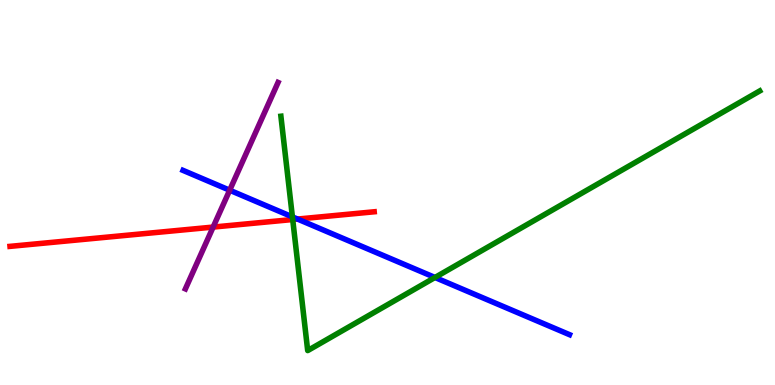[{'lines': ['blue', 'red'], 'intersections': [{'x': 3.84, 'y': 4.31}]}, {'lines': ['green', 'red'], 'intersections': [{'x': 3.78, 'y': 4.3}]}, {'lines': ['purple', 'red'], 'intersections': [{'x': 2.75, 'y': 4.1}]}, {'lines': ['blue', 'green'], 'intersections': [{'x': 3.77, 'y': 4.37}, {'x': 5.61, 'y': 2.79}]}, {'lines': ['blue', 'purple'], 'intersections': [{'x': 2.96, 'y': 5.06}]}, {'lines': ['green', 'purple'], 'intersections': []}]